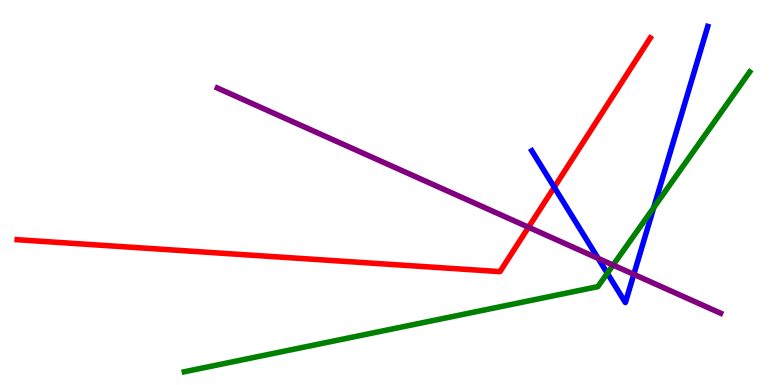[{'lines': ['blue', 'red'], 'intersections': [{'x': 7.15, 'y': 5.14}]}, {'lines': ['green', 'red'], 'intersections': []}, {'lines': ['purple', 'red'], 'intersections': [{'x': 6.82, 'y': 4.1}]}, {'lines': ['blue', 'green'], 'intersections': [{'x': 7.84, 'y': 2.9}, {'x': 8.43, 'y': 4.61}]}, {'lines': ['blue', 'purple'], 'intersections': [{'x': 7.72, 'y': 3.29}, {'x': 8.18, 'y': 2.87}]}, {'lines': ['green', 'purple'], 'intersections': [{'x': 7.91, 'y': 3.11}]}]